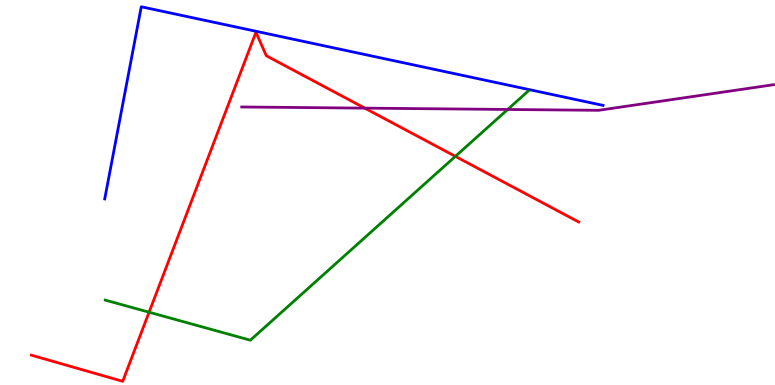[{'lines': ['blue', 'red'], 'intersections': []}, {'lines': ['green', 'red'], 'intersections': [{'x': 1.92, 'y': 1.89}, {'x': 5.88, 'y': 5.94}]}, {'lines': ['purple', 'red'], 'intersections': [{'x': 4.71, 'y': 7.19}]}, {'lines': ['blue', 'green'], 'intersections': []}, {'lines': ['blue', 'purple'], 'intersections': []}, {'lines': ['green', 'purple'], 'intersections': [{'x': 6.55, 'y': 7.16}]}]